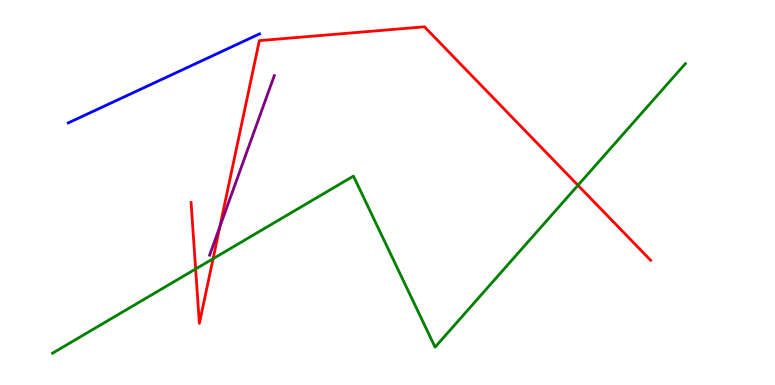[{'lines': ['blue', 'red'], 'intersections': []}, {'lines': ['green', 'red'], 'intersections': [{'x': 2.52, 'y': 3.01}, {'x': 2.75, 'y': 3.28}, {'x': 7.46, 'y': 5.19}]}, {'lines': ['purple', 'red'], 'intersections': [{'x': 2.84, 'y': 4.11}]}, {'lines': ['blue', 'green'], 'intersections': []}, {'lines': ['blue', 'purple'], 'intersections': []}, {'lines': ['green', 'purple'], 'intersections': []}]